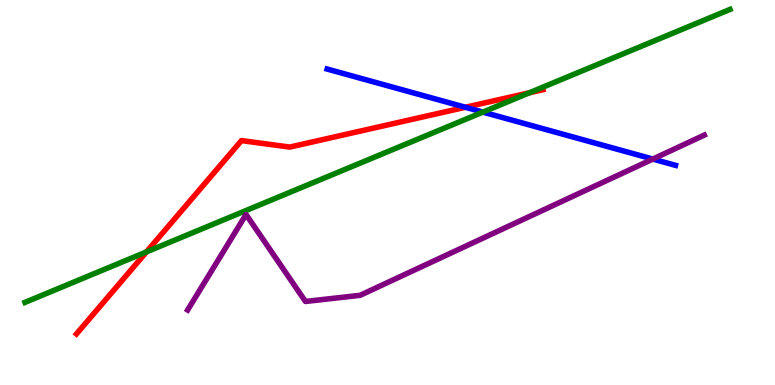[{'lines': ['blue', 'red'], 'intersections': [{'x': 6.01, 'y': 7.21}]}, {'lines': ['green', 'red'], 'intersections': [{'x': 1.89, 'y': 3.46}, {'x': 6.83, 'y': 7.59}]}, {'lines': ['purple', 'red'], 'intersections': []}, {'lines': ['blue', 'green'], 'intersections': [{'x': 6.23, 'y': 7.09}]}, {'lines': ['blue', 'purple'], 'intersections': [{'x': 8.42, 'y': 5.87}]}, {'lines': ['green', 'purple'], 'intersections': []}]